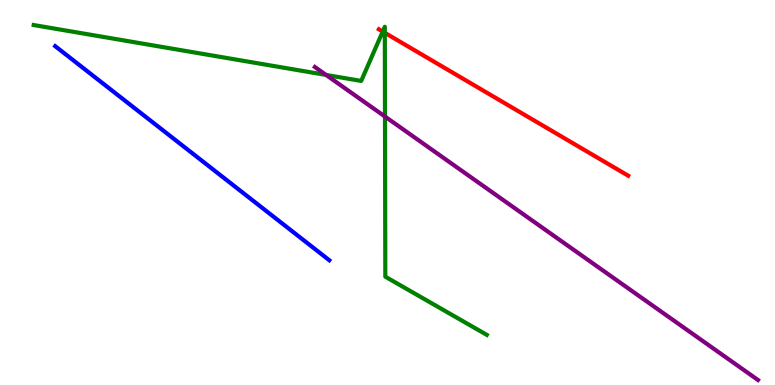[{'lines': ['blue', 'red'], 'intersections': []}, {'lines': ['green', 'red'], 'intersections': [{'x': 4.94, 'y': 9.18}, {'x': 4.97, 'y': 9.15}]}, {'lines': ['purple', 'red'], 'intersections': []}, {'lines': ['blue', 'green'], 'intersections': []}, {'lines': ['blue', 'purple'], 'intersections': []}, {'lines': ['green', 'purple'], 'intersections': [{'x': 4.21, 'y': 8.05}, {'x': 4.97, 'y': 6.97}]}]